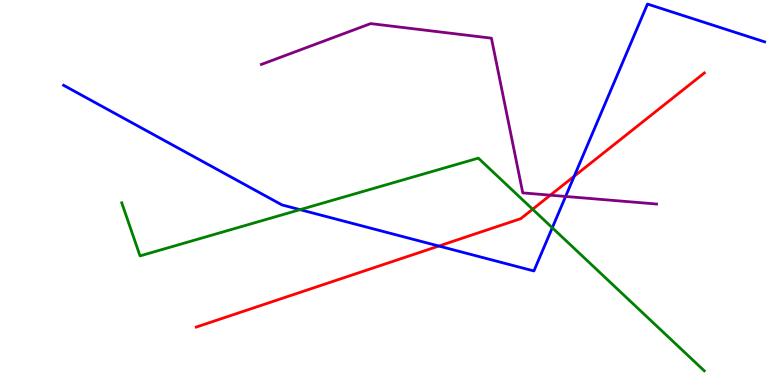[{'lines': ['blue', 'red'], 'intersections': [{'x': 5.66, 'y': 3.61}, {'x': 7.41, 'y': 5.42}]}, {'lines': ['green', 'red'], 'intersections': [{'x': 6.87, 'y': 4.57}]}, {'lines': ['purple', 'red'], 'intersections': [{'x': 7.1, 'y': 4.93}]}, {'lines': ['blue', 'green'], 'intersections': [{'x': 3.87, 'y': 4.55}, {'x': 7.13, 'y': 4.08}]}, {'lines': ['blue', 'purple'], 'intersections': [{'x': 7.3, 'y': 4.9}]}, {'lines': ['green', 'purple'], 'intersections': []}]